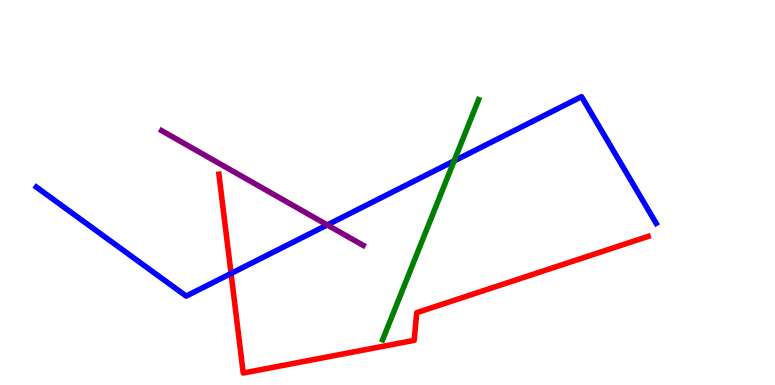[{'lines': ['blue', 'red'], 'intersections': [{'x': 2.98, 'y': 2.9}]}, {'lines': ['green', 'red'], 'intersections': []}, {'lines': ['purple', 'red'], 'intersections': []}, {'lines': ['blue', 'green'], 'intersections': [{'x': 5.86, 'y': 5.82}]}, {'lines': ['blue', 'purple'], 'intersections': [{'x': 4.22, 'y': 4.16}]}, {'lines': ['green', 'purple'], 'intersections': []}]